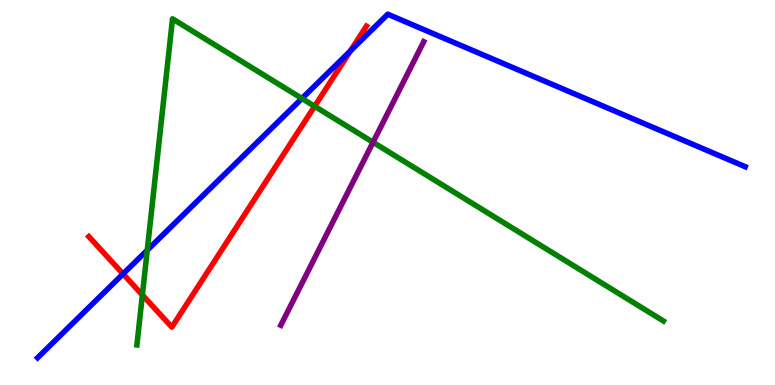[{'lines': ['blue', 'red'], 'intersections': [{'x': 1.59, 'y': 2.89}, {'x': 4.52, 'y': 8.68}]}, {'lines': ['green', 'red'], 'intersections': [{'x': 1.84, 'y': 2.34}, {'x': 4.06, 'y': 7.24}]}, {'lines': ['purple', 'red'], 'intersections': []}, {'lines': ['blue', 'green'], 'intersections': [{'x': 1.9, 'y': 3.5}, {'x': 3.9, 'y': 7.44}]}, {'lines': ['blue', 'purple'], 'intersections': []}, {'lines': ['green', 'purple'], 'intersections': [{'x': 4.81, 'y': 6.3}]}]